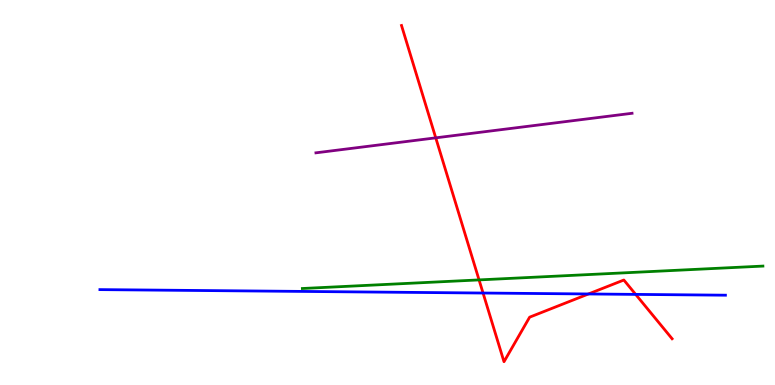[{'lines': ['blue', 'red'], 'intersections': [{'x': 6.23, 'y': 2.39}, {'x': 7.59, 'y': 2.36}, {'x': 8.2, 'y': 2.35}]}, {'lines': ['green', 'red'], 'intersections': [{'x': 6.18, 'y': 2.73}]}, {'lines': ['purple', 'red'], 'intersections': [{'x': 5.62, 'y': 6.42}]}, {'lines': ['blue', 'green'], 'intersections': []}, {'lines': ['blue', 'purple'], 'intersections': []}, {'lines': ['green', 'purple'], 'intersections': []}]